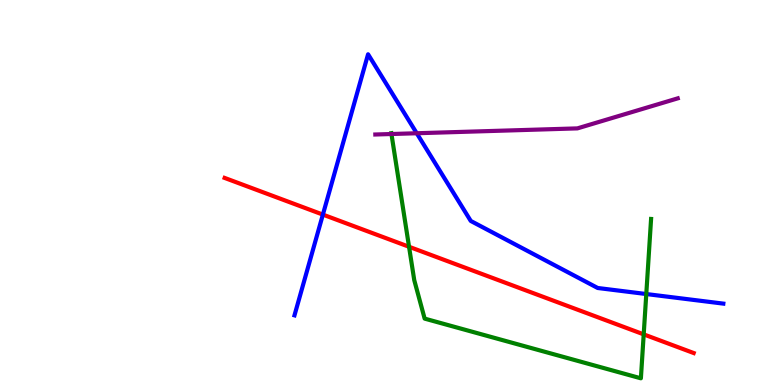[{'lines': ['blue', 'red'], 'intersections': [{'x': 4.17, 'y': 4.43}]}, {'lines': ['green', 'red'], 'intersections': [{'x': 5.28, 'y': 3.59}, {'x': 8.31, 'y': 1.32}]}, {'lines': ['purple', 'red'], 'intersections': []}, {'lines': ['blue', 'green'], 'intersections': [{'x': 8.34, 'y': 2.36}]}, {'lines': ['blue', 'purple'], 'intersections': [{'x': 5.38, 'y': 6.54}]}, {'lines': ['green', 'purple'], 'intersections': [{'x': 5.05, 'y': 6.52}]}]